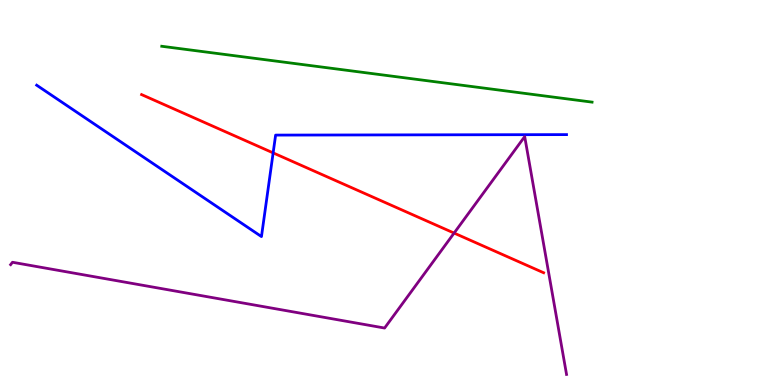[{'lines': ['blue', 'red'], 'intersections': [{'x': 3.52, 'y': 6.03}]}, {'lines': ['green', 'red'], 'intersections': []}, {'lines': ['purple', 'red'], 'intersections': [{'x': 5.86, 'y': 3.95}]}, {'lines': ['blue', 'green'], 'intersections': []}, {'lines': ['blue', 'purple'], 'intersections': []}, {'lines': ['green', 'purple'], 'intersections': []}]